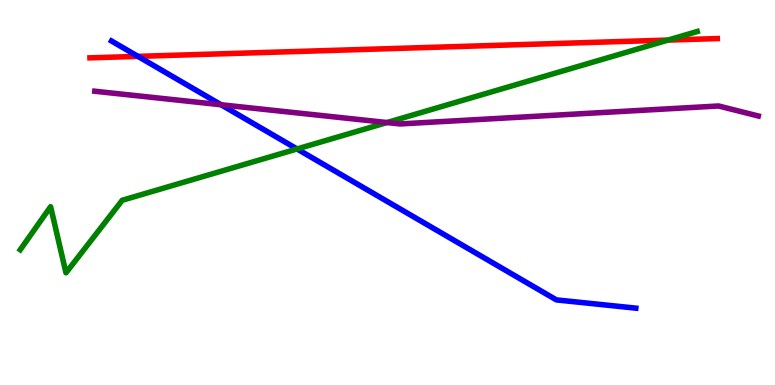[{'lines': ['blue', 'red'], 'intersections': [{'x': 1.78, 'y': 8.54}]}, {'lines': ['green', 'red'], 'intersections': [{'x': 8.62, 'y': 8.96}]}, {'lines': ['purple', 'red'], 'intersections': []}, {'lines': ['blue', 'green'], 'intersections': [{'x': 3.83, 'y': 6.13}]}, {'lines': ['blue', 'purple'], 'intersections': [{'x': 2.85, 'y': 7.28}]}, {'lines': ['green', 'purple'], 'intersections': [{'x': 4.99, 'y': 6.82}]}]